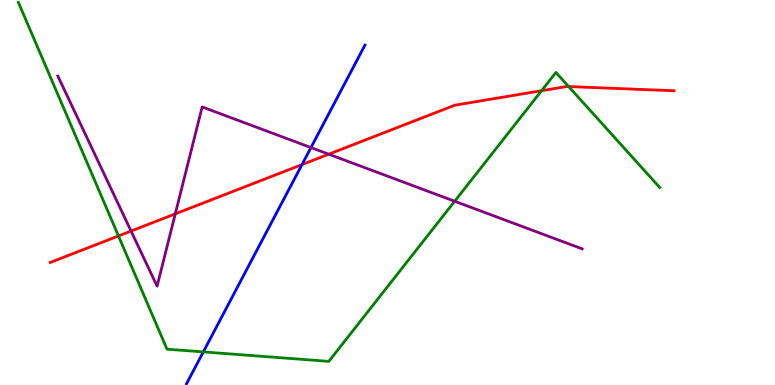[{'lines': ['blue', 'red'], 'intersections': [{'x': 3.9, 'y': 5.72}]}, {'lines': ['green', 'red'], 'intersections': [{'x': 1.53, 'y': 3.87}, {'x': 6.99, 'y': 7.64}, {'x': 7.34, 'y': 7.75}]}, {'lines': ['purple', 'red'], 'intersections': [{'x': 1.69, 'y': 4.0}, {'x': 2.26, 'y': 4.45}, {'x': 4.24, 'y': 5.99}]}, {'lines': ['blue', 'green'], 'intersections': [{'x': 2.62, 'y': 0.859}]}, {'lines': ['blue', 'purple'], 'intersections': [{'x': 4.01, 'y': 6.17}]}, {'lines': ['green', 'purple'], 'intersections': [{'x': 5.87, 'y': 4.77}]}]